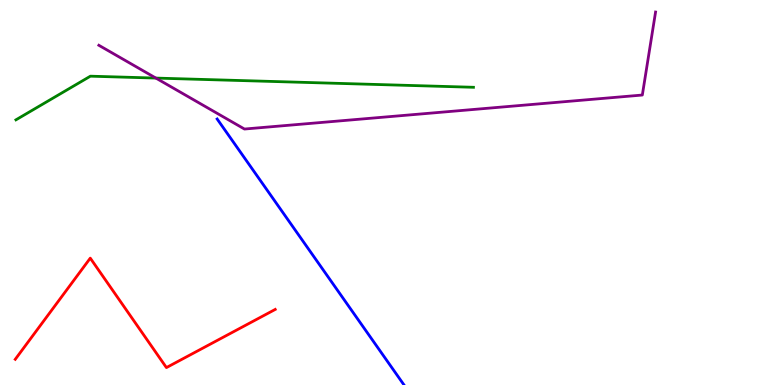[{'lines': ['blue', 'red'], 'intersections': []}, {'lines': ['green', 'red'], 'intersections': []}, {'lines': ['purple', 'red'], 'intersections': []}, {'lines': ['blue', 'green'], 'intersections': []}, {'lines': ['blue', 'purple'], 'intersections': []}, {'lines': ['green', 'purple'], 'intersections': [{'x': 2.01, 'y': 7.97}]}]